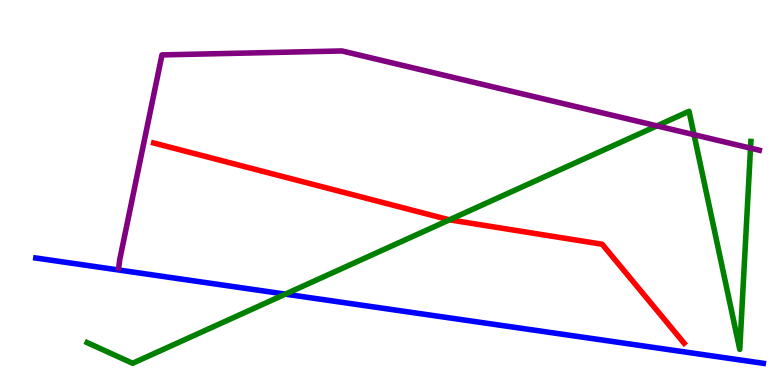[{'lines': ['blue', 'red'], 'intersections': []}, {'lines': ['green', 'red'], 'intersections': [{'x': 5.8, 'y': 4.29}]}, {'lines': ['purple', 'red'], 'intersections': []}, {'lines': ['blue', 'green'], 'intersections': [{'x': 3.68, 'y': 2.36}]}, {'lines': ['blue', 'purple'], 'intersections': []}, {'lines': ['green', 'purple'], 'intersections': [{'x': 8.48, 'y': 6.73}, {'x': 8.96, 'y': 6.5}, {'x': 9.68, 'y': 6.15}]}]